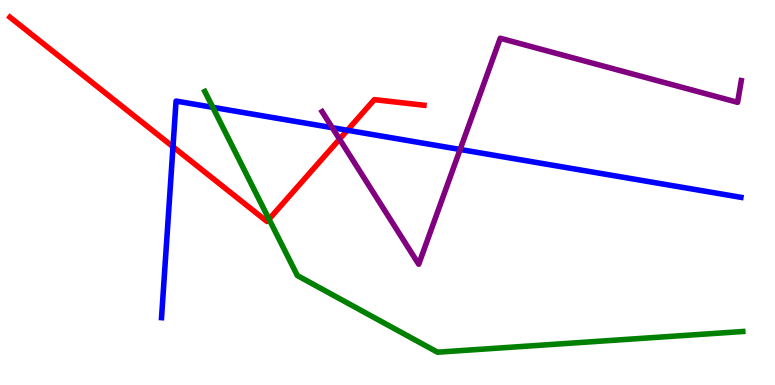[{'lines': ['blue', 'red'], 'intersections': [{'x': 2.23, 'y': 6.19}, {'x': 4.48, 'y': 6.62}]}, {'lines': ['green', 'red'], 'intersections': [{'x': 3.47, 'y': 4.31}]}, {'lines': ['purple', 'red'], 'intersections': [{'x': 4.38, 'y': 6.39}]}, {'lines': ['blue', 'green'], 'intersections': [{'x': 2.75, 'y': 7.21}]}, {'lines': ['blue', 'purple'], 'intersections': [{'x': 4.29, 'y': 6.68}, {'x': 5.94, 'y': 6.12}]}, {'lines': ['green', 'purple'], 'intersections': []}]